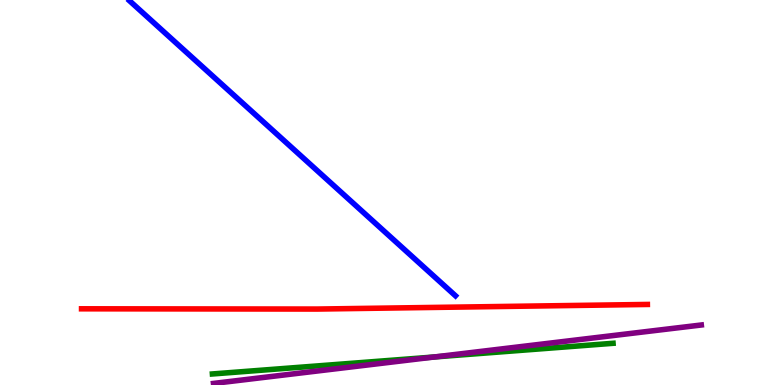[{'lines': ['blue', 'red'], 'intersections': []}, {'lines': ['green', 'red'], 'intersections': []}, {'lines': ['purple', 'red'], 'intersections': []}, {'lines': ['blue', 'green'], 'intersections': []}, {'lines': ['blue', 'purple'], 'intersections': []}, {'lines': ['green', 'purple'], 'intersections': [{'x': 5.61, 'y': 0.728}]}]